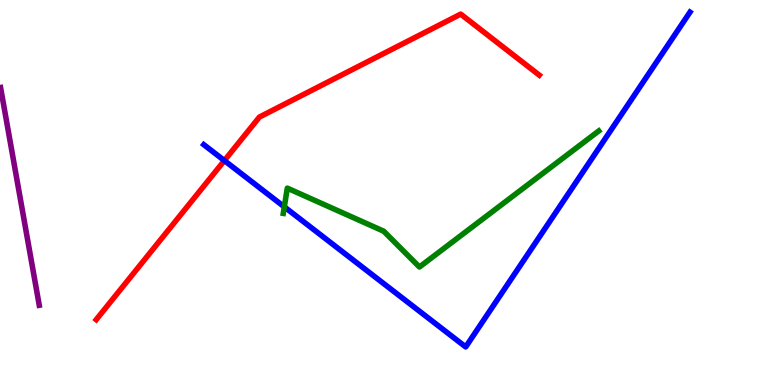[{'lines': ['blue', 'red'], 'intersections': [{'x': 2.9, 'y': 5.83}]}, {'lines': ['green', 'red'], 'intersections': []}, {'lines': ['purple', 'red'], 'intersections': []}, {'lines': ['blue', 'green'], 'intersections': [{'x': 3.67, 'y': 4.63}]}, {'lines': ['blue', 'purple'], 'intersections': []}, {'lines': ['green', 'purple'], 'intersections': []}]